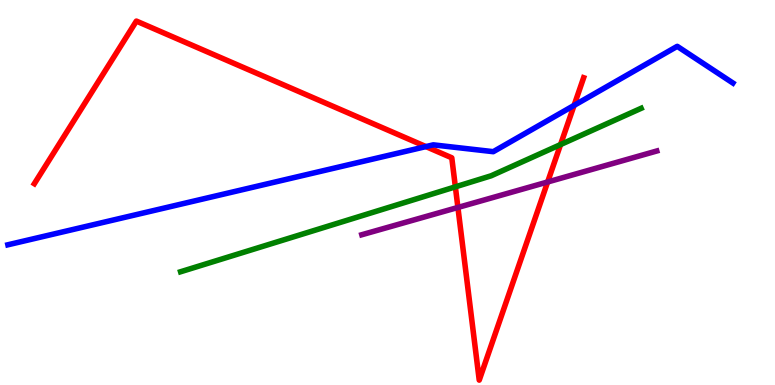[{'lines': ['blue', 'red'], 'intersections': [{'x': 5.5, 'y': 6.19}, {'x': 7.41, 'y': 7.26}]}, {'lines': ['green', 'red'], 'intersections': [{'x': 5.88, 'y': 5.15}, {'x': 7.23, 'y': 6.25}]}, {'lines': ['purple', 'red'], 'intersections': [{'x': 5.91, 'y': 4.61}, {'x': 7.07, 'y': 5.27}]}, {'lines': ['blue', 'green'], 'intersections': []}, {'lines': ['blue', 'purple'], 'intersections': []}, {'lines': ['green', 'purple'], 'intersections': []}]